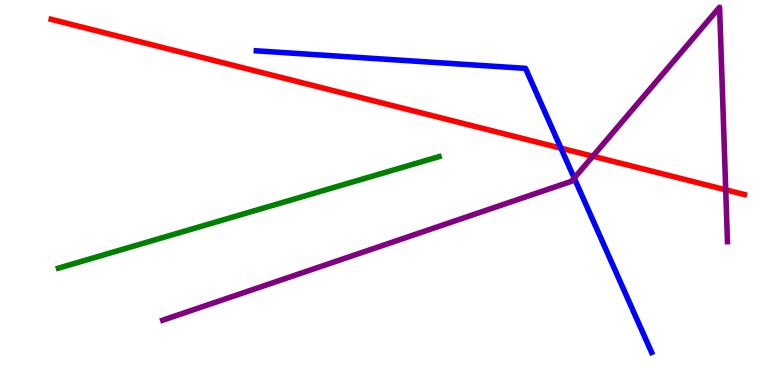[{'lines': ['blue', 'red'], 'intersections': [{'x': 7.24, 'y': 6.15}]}, {'lines': ['green', 'red'], 'intersections': []}, {'lines': ['purple', 'red'], 'intersections': [{'x': 7.65, 'y': 5.94}, {'x': 9.36, 'y': 5.07}]}, {'lines': ['blue', 'green'], 'intersections': []}, {'lines': ['blue', 'purple'], 'intersections': [{'x': 7.41, 'y': 5.37}]}, {'lines': ['green', 'purple'], 'intersections': []}]